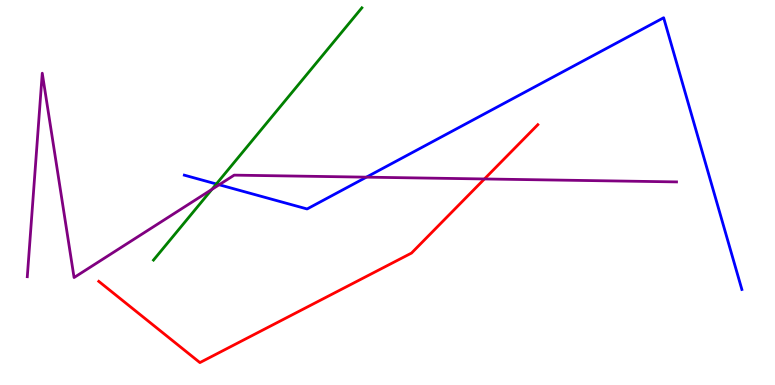[{'lines': ['blue', 'red'], 'intersections': []}, {'lines': ['green', 'red'], 'intersections': []}, {'lines': ['purple', 'red'], 'intersections': [{'x': 6.25, 'y': 5.35}]}, {'lines': ['blue', 'green'], 'intersections': [{'x': 2.79, 'y': 5.22}]}, {'lines': ['blue', 'purple'], 'intersections': [{'x': 2.83, 'y': 5.2}, {'x': 4.73, 'y': 5.4}]}, {'lines': ['green', 'purple'], 'intersections': [{'x': 2.73, 'y': 5.08}]}]